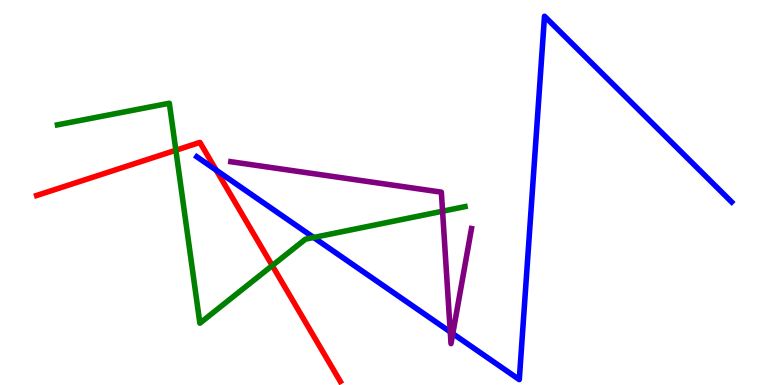[{'lines': ['blue', 'red'], 'intersections': [{'x': 2.79, 'y': 5.58}]}, {'lines': ['green', 'red'], 'intersections': [{'x': 2.27, 'y': 6.1}, {'x': 3.51, 'y': 3.1}]}, {'lines': ['purple', 'red'], 'intersections': []}, {'lines': ['blue', 'green'], 'intersections': [{'x': 4.05, 'y': 3.83}]}, {'lines': ['blue', 'purple'], 'intersections': [{'x': 5.81, 'y': 1.38}, {'x': 5.84, 'y': 1.33}]}, {'lines': ['green', 'purple'], 'intersections': [{'x': 5.71, 'y': 4.51}]}]